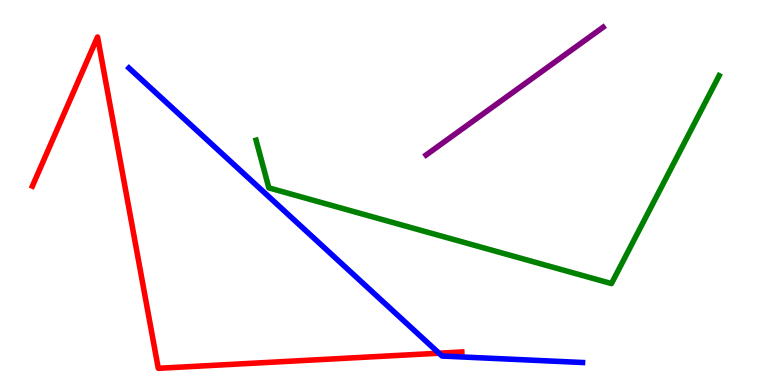[{'lines': ['blue', 'red'], 'intersections': [{'x': 5.66, 'y': 0.826}]}, {'lines': ['green', 'red'], 'intersections': []}, {'lines': ['purple', 'red'], 'intersections': []}, {'lines': ['blue', 'green'], 'intersections': []}, {'lines': ['blue', 'purple'], 'intersections': []}, {'lines': ['green', 'purple'], 'intersections': []}]